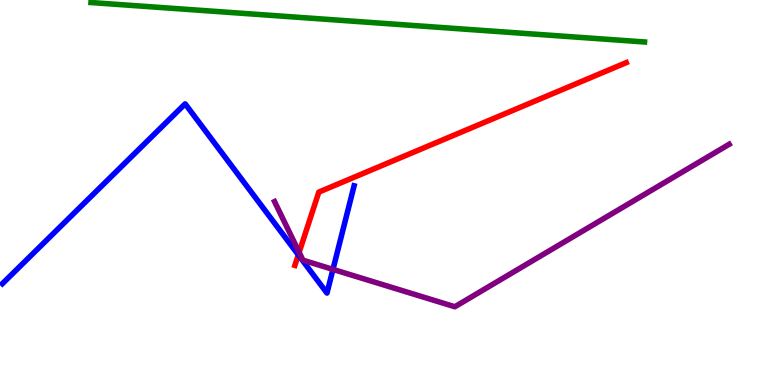[{'lines': ['blue', 'red'], 'intersections': [{'x': 3.85, 'y': 3.38}]}, {'lines': ['green', 'red'], 'intersections': []}, {'lines': ['purple', 'red'], 'intersections': [{'x': 3.86, 'y': 3.45}]}, {'lines': ['blue', 'green'], 'intersections': []}, {'lines': ['blue', 'purple'], 'intersections': [{'x': 4.3, 'y': 3.0}]}, {'lines': ['green', 'purple'], 'intersections': []}]